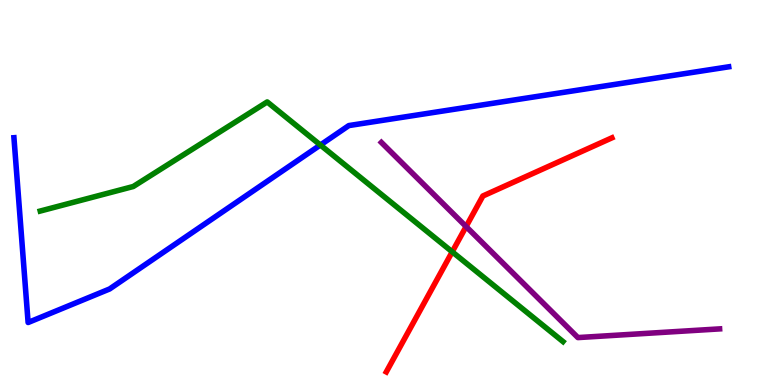[{'lines': ['blue', 'red'], 'intersections': []}, {'lines': ['green', 'red'], 'intersections': [{'x': 5.84, 'y': 3.46}]}, {'lines': ['purple', 'red'], 'intersections': [{'x': 6.01, 'y': 4.12}]}, {'lines': ['blue', 'green'], 'intersections': [{'x': 4.13, 'y': 6.23}]}, {'lines': ['blue', 'purple'], 'intersections': []}, {'lines': ['green', 'purple'], 'intersections': []}]